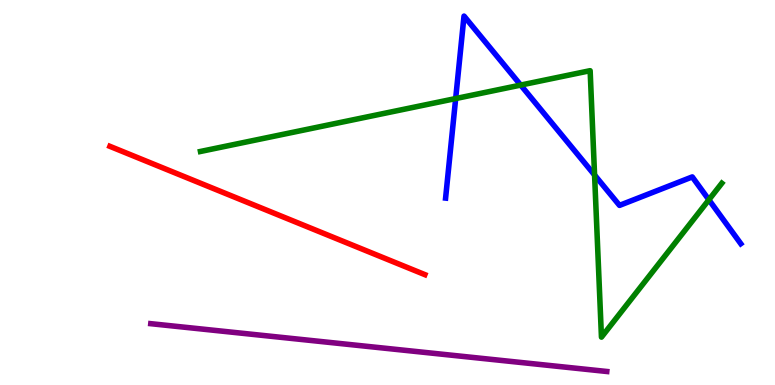[{'lines': ['blue', 'red'], 'intersections': []}, {'lines': ['green', 'red'], 'intersections': []}, {'lines': ['purple', 'red'], 'intersections': []}, {'lines': ['blue', 'green'], 'intersections': [{'x': 5.88, 'y': 7.44}, {'x': 6.72, 'y': 7.79}, {'x': 7.67, 'y': 5.45}, {'x': 9.15, 'y': 4.81}]}, {'lines': ['blue', 'purple'], 'intersections': []}, {'lines': ['green', 'purple'], 'intersections': []}]